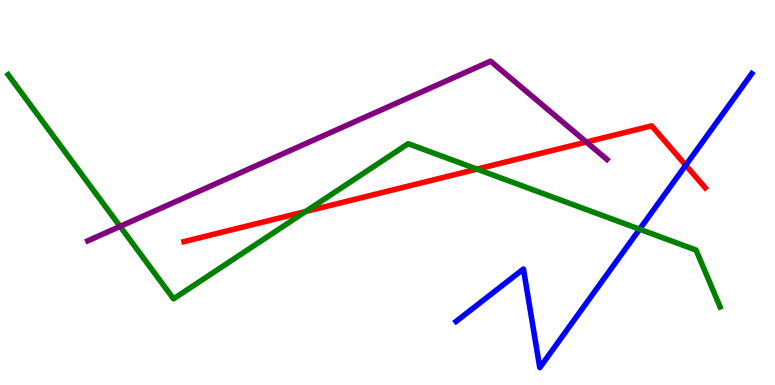[{'lines': ['blue', 'red'], 'intersections': [{'x': 8.85, 'y': 5.71}]}, {'lines': ['green', 'red'], 'intersections': [{'x': 3.94, 'y': 4.51}, {'x': 6.15, 'y': 5.61}]}, {'lines': ['purple', 'red'], 'intersections': [{'x': 7.57, 'y': 6.31}]}, {'lines': ['blue', 'green'], 'intersections': [{'x': 8.25, 'y': 4.05}]}, {'lines': ['blue', 'purple'], 'intersections': []}, {'lines': ['green', 'purple'], 'intersections': [{'x': 1.55, 'y': 4.12}]}]